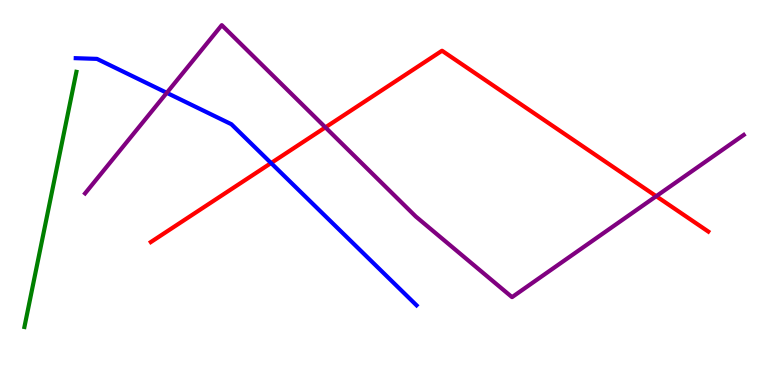[{'lines': ['blue', 'red'], 'intersections': [{'x': 3.5, 'y': 5.77}]}, {'lines': ['green', 'red'], 'intersections': []}, {'lines': ['purple', 'red'], 'intersections': [{'x': 4.2, 'y': 6.69}, {'x': 8.47, 'y': 4.9}]}, {'lines': ['blue', 'green'], 'intersections': []}, {'lines': ['blue', 'purple'], 'intersections': [{'x': 2.15, 'y': 7.59}]}, {'lines': ['green', 'purple'], 'intersections': []}]